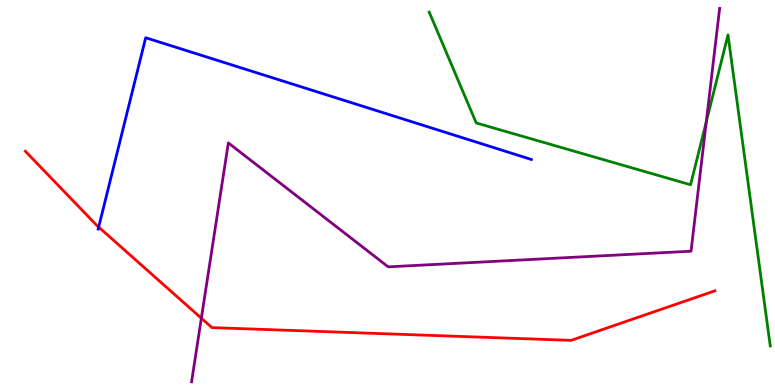[{'lines': ['blue', 'red'], 'intersections': [{'x': 1.27, 'y': 4.1}]}, {'lines': ['green', 'red'], 'intersections': []}, {'lines': ['purple', 'red'], 'intersections': [{'x': 2.6, 'y': 1.73}]}, {'lines': ['blue', 'green'], 'intersections': []}, {'lines': ['blue', 'purple'], 'intersections': []}, {'lines': ['green', 'purple'], 'intersections': [{'x': 9.11, 'y': 6.83}]}]